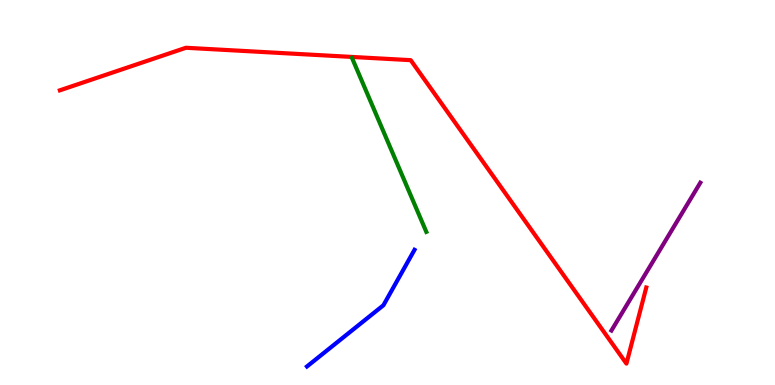[{'lines': ['blue', 'red'], 'intersections': []}, {'lines': ['green', 'red'], 'intersections': []}, {'lines': ['purple', 'red'], 'intersections': []}, {'lines': ['blue', 'green'], 'intersections': []}, {'lines': ['blue', 'purple'], 'intersections': []}, {'lines': ['green', 'purple'], 'intersections': []}]